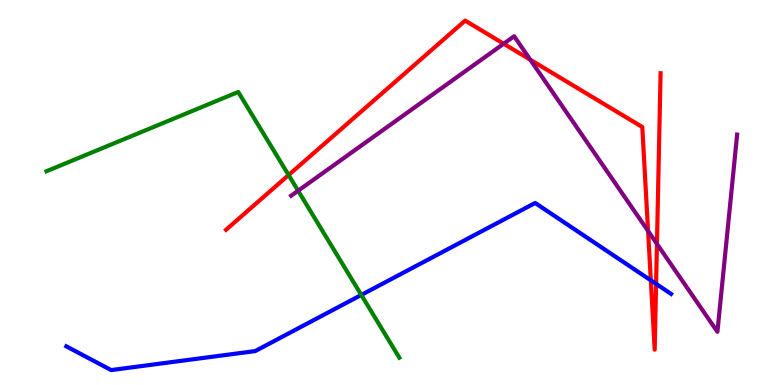[{'lines': ['blue', 'red'], 'intersections': [{'x': 8.4, 'y': 2.72}, {'x': 8.47, 'y': 2.63}]}, {'lines': ['green', 'red'], 'intersections': [{'x': 3.72, 'y': 5.45}]}, {'lines': ['purple', 'red'], 'intersections': [{'x': 6.5, 'y': 8.86}, {'x': 6.84, 'y': 8.45}, {'x': 8.36, 'y': 4.0}, {'x': 8.48, 'y': 3.67}]}, {'lines': ['blue', 'green'], 'intersections': [{'x': 4.66, 'y': 2.34}]}, {'lines': ['blue', 'purple'], 'intersections': []}, {'lines': ['green', 'purple'], 'intersections': [{'x': 3.85, 'y': 5.05}]}]